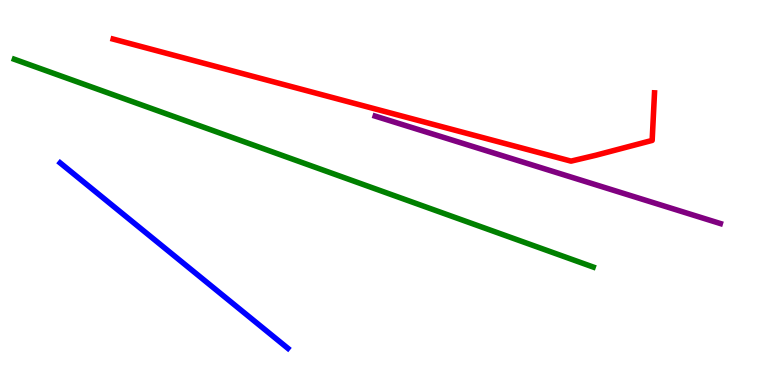[{'lines': ['blue', 'red'], 'intersections': []}, {'lines': ['green', 'red'], 'intersections': []}, {'lines': ['purple', 'red'], 'intersections': []}, {'lines': ['blue', 'green'], 'intersections': []}, {'lines': ['blue', 'purple'], 'intersections': []}, {'lines': ['green', 'purple'], 'intersections': []}]